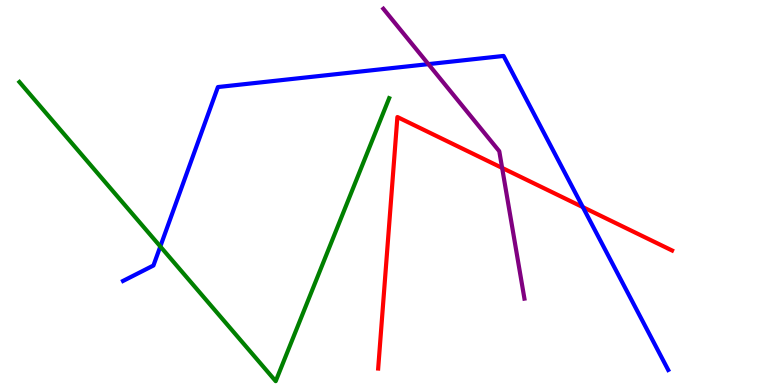[{'lines': ['blue', 'red'], 'intersections': [{'x': 7.52, 'y': 4.62}]}, {'lines': ['green', 'red'], 'intersections': []}, {'lines': ['purple', 'red'], 'intersections': [{'x': 6.48, 'y': 5.64}]}, {'lines': ['blue', 'green'], 'intersections': [{'x': 2.07, 'y': 3.6}]}, {'lines': ['blue', 'purple'], 'intersections': [{'x': 5.53, 'y': 8.33}]}, {'lines': ['green', 'purple'], 'intersections': []}]